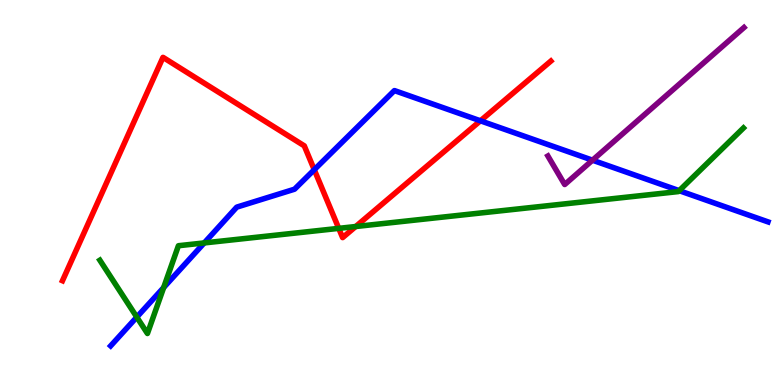[{'lines': ['blue', 'red'], 'intersections': [{'x': 4.05, 'y': 5.59}, {'x': 6.2, 'y': 6.86}]}, {'lines': ['green', 'red'], 'intersections': [{'x': 4.37, 'y': 4.07}, {'x': 4.59, 'y': 4.12}]}, {'lines': ['purple', 'red'], 'intersections': []}, {'lines': ['blue', 'green'], 'intersections': [{'x': 1.77, 'y': 1.76}, {'x': 2.11, 'y': 2.53}, {'x': 2.64, 'y': 3.69}, {'x': 8.76, 'y': 5.05}]}, {'lines': ['blue', 'purple'], 'intersections': [{'x': 7.65, 'y': 5.84}]}, {'lines': ['green', 'purple'], 'intersections': []}]